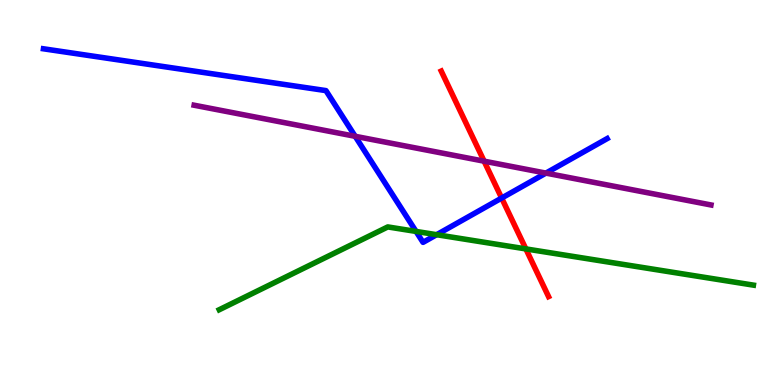[{'lines': ['blue', 'red'], 'intersections': [{'x': 6.47, 'y': 4.86}]}, {'lines': ['green', 'red'], 'intersections': [{'x': 6.79, 'y': 3.53}]}, {'lines': ['purple', 'red'], 'intersections': [{'x': 6.25, 'y': 5.81}]}, {'lines': ['blue', 'green'], 'intersections': [{'x': 5.37, 'y': 3.99}, {'x': 5.63, 'y': 3.9}]}, {'lines': ['blue', 'purple'], 'intersections': [{'x': 4.58, 'y': 6.46}, {'x': 7.04, 'y': 5.5}]}, {'lines': ['green', 'purple'], 'intersections': []}]